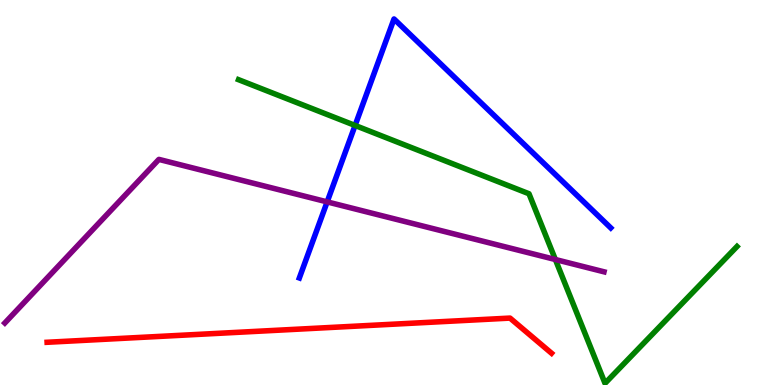[{'lines': ['blue', 'red'], 'intersections': []}, {'lines': ['green', 'red'], 'intersections': []}, {'lines': ['purple', 'red'], 'intersections': []}, {'lines': ['blue', 'green'], 'intersections': [{'x': 4.58, 'y': 6.74}]}, {'lines': ['blue', 'purple'], 'intersections': [{'x': 4.22, 'y': 4.76}]}, {'lines': ['green', 'purple'], 'intersections': [{'x': 7.17, 'y': 3.26}]}]